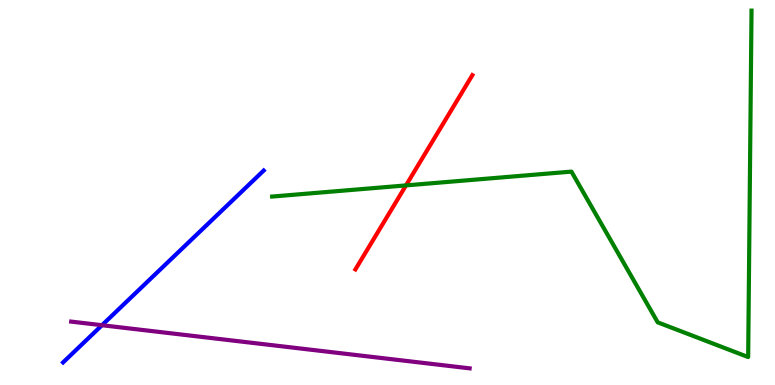[{'lines': ['blue', 'red'], 'intersections': []}, {'lines': ['green', 'red'], 'intersections': [{'x': 5.24, 'y': 5.18}]}, {'lines': ['purple', 'red'], 'intersections': []}, {'lines': ['blue', 'green'], 'intersections': []}, {'lines': ['blue', 'purple'], 'intersections': [{'x': 1.32, 'y': 1.55}]}, {'lines': ['green', 'purple'], 'intersections': []}]